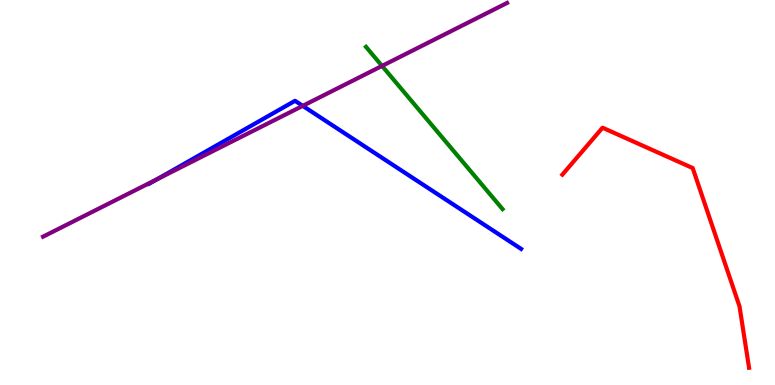[{'lines': ['blue', 'red'], 'intersections': []}, {'lines': ['green', 'red'], 'intersections': []}, {'lines': ['purple', 'red'], 'intersections': []}, {'lines': ['blue', 'green'], 'intersections': []}, {'lines': ['blue', 'purple'], 'intersections': [{'x': 2.03, 'y': 5.35}, {'x': 3.91, 'y': 7.25}]}, {'lines': ['green', 'purple'], 'intersections': [{'x': 4.93, 'y': 8.29}]}]